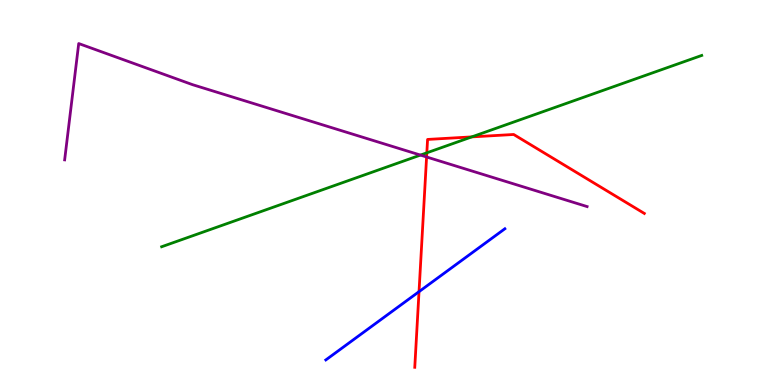[{'lines': ['blue', 'red'], 'intersections': [{'x': 5.41, 'y': 2.42}]}, {'lines': ['green', 'red'], 'intersections': [{'x': 5.51, 'y': 6.03}, {'x': 6.09, 'y': 6.44}]}, {'lines': ['purple', 'red'], 'intersections': [{'x': 5.5, 'y': 5.92}]}, {'lines': ['blue', 'green'], 'intersections': []}, {'lines': ['blue', 'purple'], 'intersections': []}, {'lines': ['green', 'purple'], 'intersections': [{'x': 5.42, 'y': 5.97}]}]